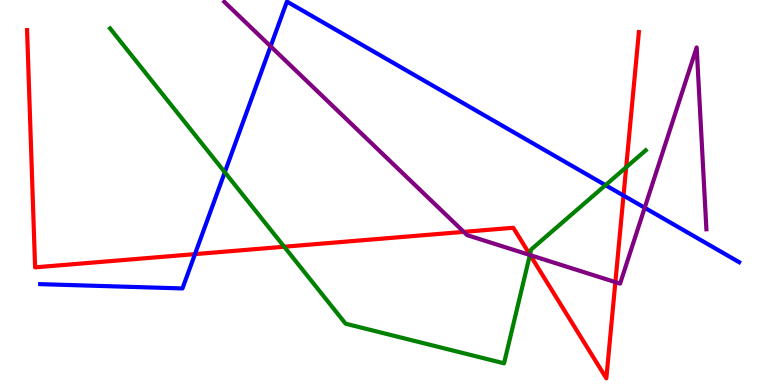[{'lines': ['blue', 'red'], 'intersections': [{'x': 2.52, 'y': 3.4}, {'x': 8.05, 'y': 4.92}]}, {'lines': ['green', 'red'], 'intersections': [{'x': 3.67, 'y': 3.59}, {'x': 6.84, 'y': 3.38}, {'x': 8.08, 'y': 5.66}]}, {'lines': ['purple', 'red'], 'intersections': [{'x': 5.98, 'y': 3.98}, {'x': 6.84, 'y': 3.37}, {'x': 7.94, 'y': 2.67}]}, {'lines': ['blue', 'green'], 'intersections': [{'x': 2.9, 'y': 5.53}, {'x': 7.81, 'y': 5.19}]}, {'lines': ['blue', 'purple'], 'intersections': [{'x': 3.49, 'y': 8.8}, {'x': 8.32, 'y': 4.6}]}, {'lines': ['green', 'purple'], 'intersections': [{'x': 6.84, 'y': 3.38}]}]